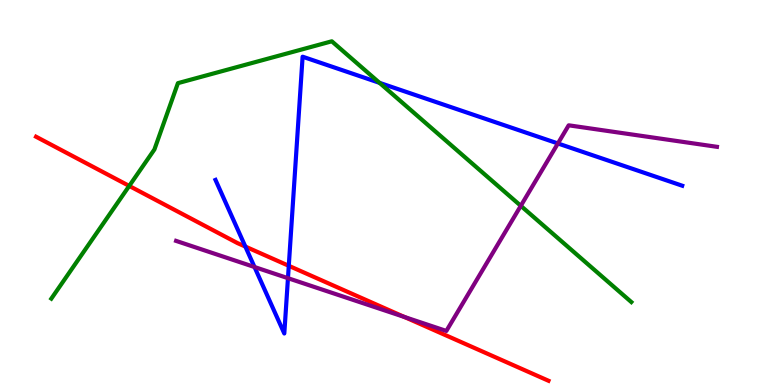[{'lines': ['blue', 'red'], 'intersections': [{'x': 3.17, 'y': 3.6}, {'x': 3.73, 'y': 3.1}]}, {'lines': ['green', 'red'], 'intersections': [{'x': 1.67, 'y': 5.17}]}, {'lines': ['purple', 'red'], 'intersections': [{'x': 5.22, 'y': 1.77}]}, {'lines': ['blue', 'green'], 'intersections': [{'x': 4.9, 'y': 7.85}]}, {'lines': ['blue', 'purple'], 'intersections': [{'x': 3.28, 'y': 3.06}, {'x': 3.72, 'y': 2.77}, {'x': 7.2, 'y': 6.27}]}, {'lines': ['green', 'purple'], 'intersections': [{'x': 6.72, 'y': 4.65}]}]